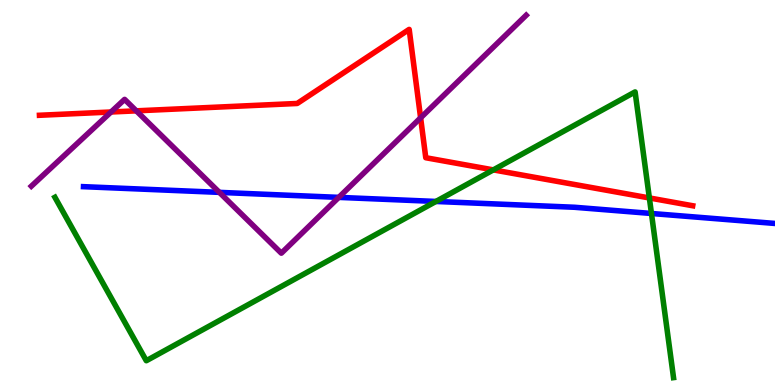[{'lines': ['blue', 'red'], 'intersections': []}, {'lines': ['green', 'red'], 'intersections': [{'x': 6.37, 'y': 5.59}, {'x': 8.38, 'y': 4.86}]}, {'lines': ['purple', 'red'], 'intersections': [{'x': 1.43, 'y': 7.09}, {'x': 1.76, 'y': 7.12}, {'x': 5.43, 'y': 6.94}]}, {'lines': ['blue', 'green'], 'intersections': [{'x': 5.62, 'y': 4.77}, {'x': 8.41, 'y': 4.46}]}, {'lines': ['blue', 'purple'], 'intersections': [{'x': 2.83, 'y': 5.0}, {'x': 4.37, 'y': 4.87}]}, {'lines': ['green', 'purple'], 'intersections': []}]